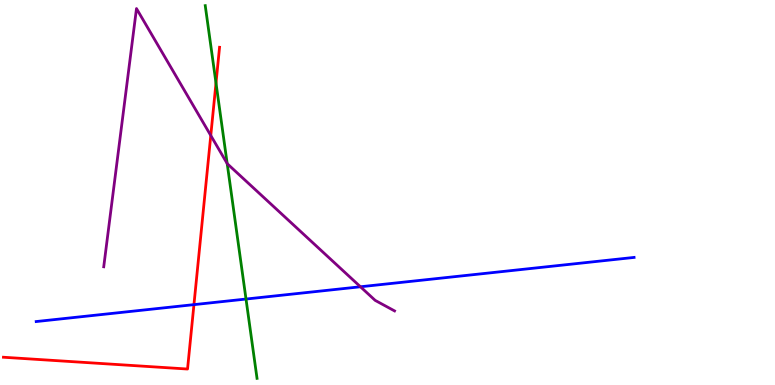[{'lines': ['blue', 'red'], 'intersections': [{'x': 2.5, 'y': 2.09}]}, {'lines': ['green', 'red'], 'intersections': [{'x': 2.79, 'y': 7.84}]}, {'lines': ['purple', 'red'], 'intersections': [{'x': 2.72, 'y': 6.48}]}, {'lines': ['blue', 'green'], 'intersections': [{'x': 3.17, 'y': 2.23}]}, {'lines': ['blue', 'purple'], 'intersections': [{'x': 4.65, 'y': 2.55}]}, {'lines': ['green', 'purple'], 'intersections': [{'x': 2.93, 'y': 5.75}]}]